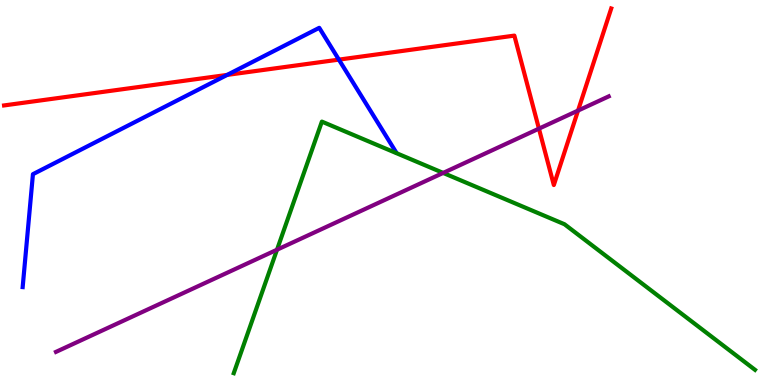[{'lines': ['blue', 'red'], 'intersections': [{'x': 2.93, 'y': 8.05}, {'x': 4.37, 'y': 8.45}]}, {'lines': ['green', 'red'], 'intersections': []}, {'lines': ['purple', 'red'], 'intersections': [{'x': 6.95, 'y': 6.66}, {'x': 7.46, 'y': 7.13}]}, {'lines': ['blue', 'green'], 'intersections': []}, {'lines': ['blue', 'purple'], 'intersections': []}, {'lines': ['green', 'purple'], 'intersections': [{'x': 3.57, 'y': 3.51}, {'x': 5.72, 'y': 5.51}]}]